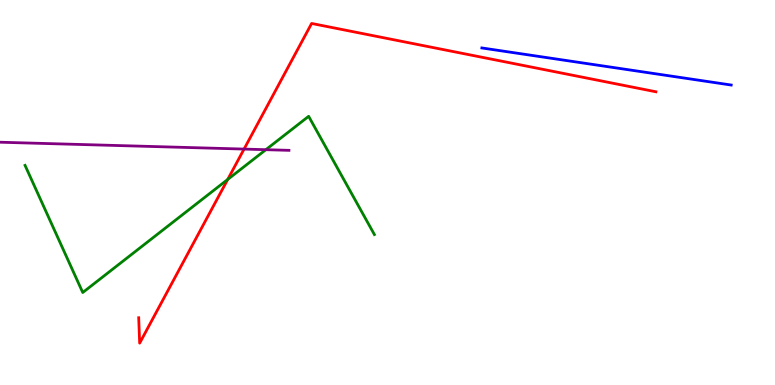[{'lines': ['blue', 'red'], 'intersections': []}, {'lines': ['green', 'red'], 'intersections': [{'x': 2.94, 'y': 5.34}]}, {'lines': ['purple', 'red'], 'intersections': [{'x': 3.15, 'y': 6.13}]}, {'lines': ['blue', 'green'], 'intersections': []}, {'lines': ['blue', 'purple'], 'intersections': []}, {'lines': ['green', 'purple'], 'intersections': [{'x': 3.43, 'y': 6.11}]}]